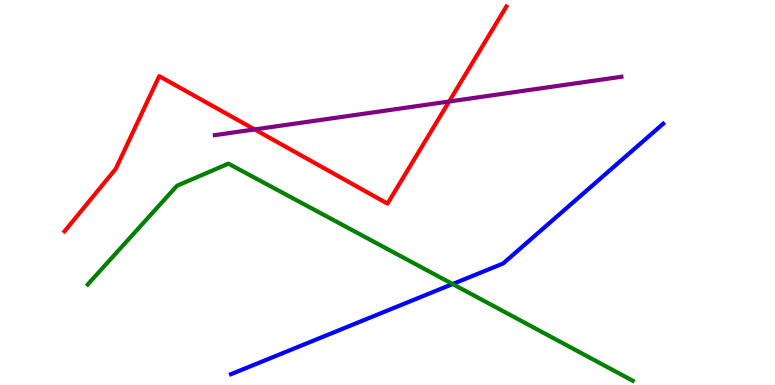[{'lines': ['blue', 'red'], 'intersections': []}, {'lines': ['green', 'red'], 'intersections': []}, {'lines': ['purple', 'red'], 'intersections': [{'x': 3.29, 'y': 6.64}, {'x': 5.79, 'y': 7.36}]}, {'lines': ['blue', 'green'], 'intersections': [{'x': 5.84, 'y': 2.62}]}, {'lines': ['blue', 'purple'], 'intersections': []}, {'lines': ['green', 'purple'], 'intersections': []}]